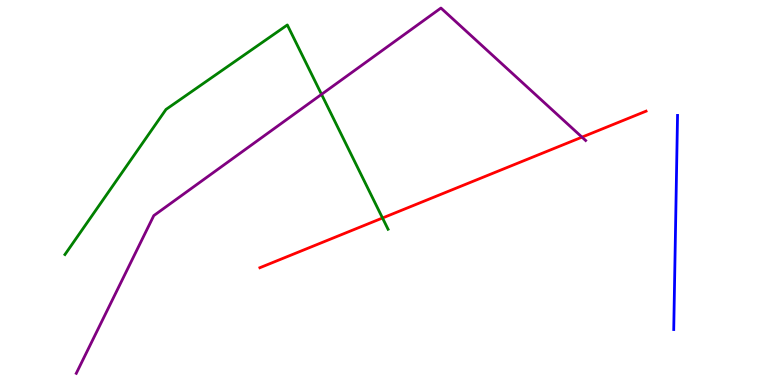[{'lines': ['blue', 'red'], 'intersections': []}, {'lines': ['green', 'red'], 'intersections': [{'x': 4.94, 'y': 4.34}]}, {'lines': ['purple', 'red'], 'intersections': [{'x': 7.51, 'y': 6.44}]}, {'lines': ['blue', 'green'], 'intersections': []}, {'lines': ['blue', 'purple'], 'intersections': []}, {'lines': ['green', 'purple'], 'intersections': [{'x': 4.15, 'y': 7.55}]}]